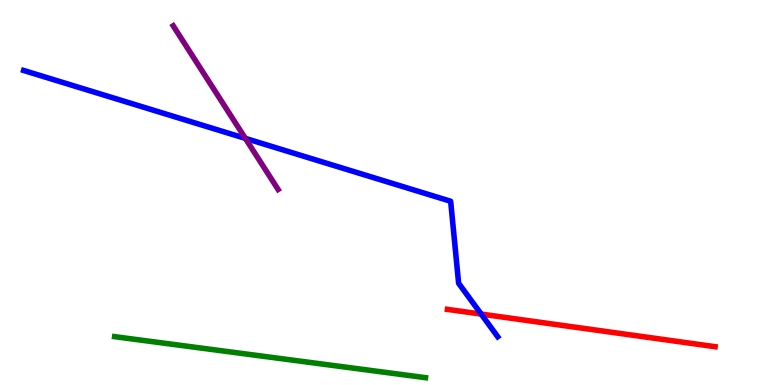[{'lines': ['blue', 'red'], 'intersections': [{'x': 6.21, 'y': 1.84}]}, {'lines': ['green', 'red'], 'intersections': []}, {'lines': ['purple', 'red'], 'intersections': []}, {'lines': ['blue', 'green'], 'intersections': []}, {'lines': ['blue', 'purple'], 'intersections': [{'x': 3.17, 'y': 6.41}]}, {'lines': ['green', 'purple'], 'intersections': []}]